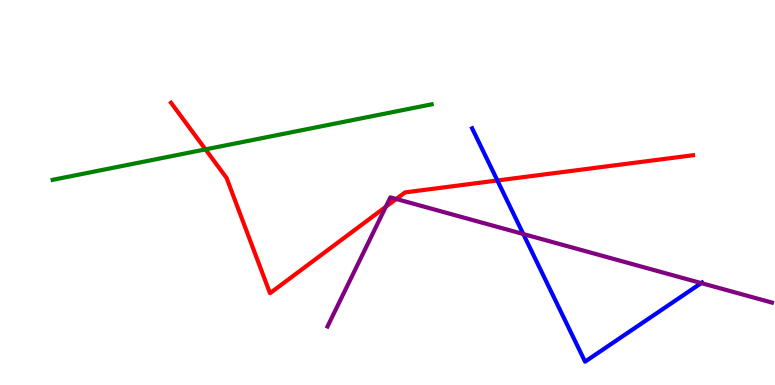[{'lines': ['blue', 'red'], 'intersections': [{'x': 6.42, 'y': 5.31}]}, {'lines': ['green', 'red'], 'intersections': [{'x': 2.65, 'y': 6.12}]}, {'lines': ['purple', 'red'], 'intersections': [{'x': 4.98, 'y': 4.63}, {'x': 5.11, 'y': 4.83}]}, {'lines': ['blue', 'green'], 'intersections': []}, {'lines': ['blue', 'purple'], 'intersections': [{'x': 6.75, 'y': 3.92}, {'x': 9.05, 'y': 2.65}]}, {'lines': ['green', 'purple'], 'intersections': []}]